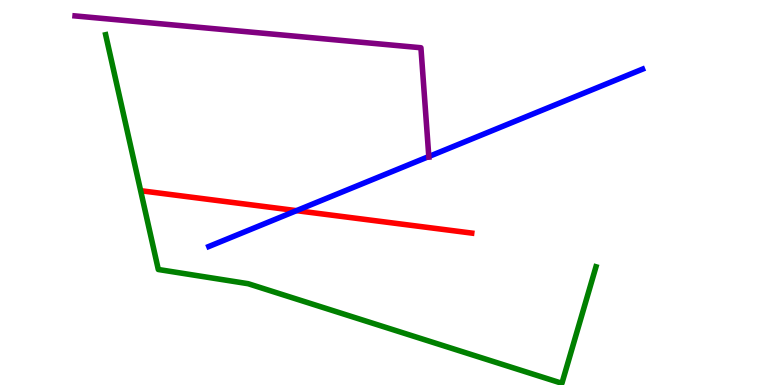[{'lines': ['blue', 'red'], 'intersections': [{'x': 3.83, 'y': 4.53}]}, {'lines': ['green', 'red'], 'intersections': []}, {'lines': ['purple', 'red'], 'intersections': []}, {'lines': ['blue', 'green'], 'intersections': []}, {'lines': ['blue', 'purple'], 'intersections': [{'x': 5.53, 'y': 5.93}]}, {'lines': ['green', 'purple'], 'intersections': []}]